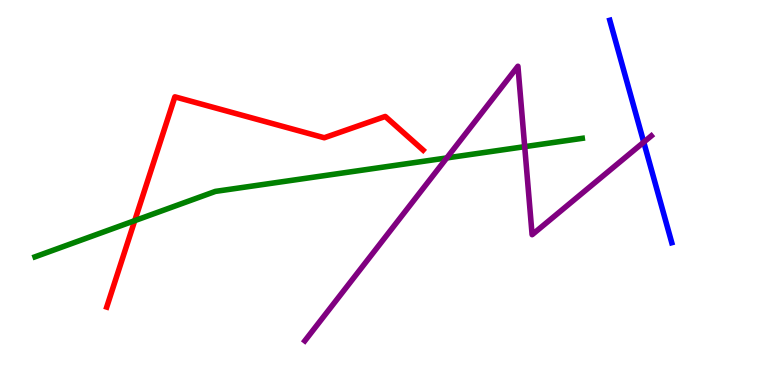[{'lines': ['blue', 'red'], 'intersections': []}, {'lines': ['green', 'red'], 'intersections': [{'x': 1.74, 'y': 4.27}]}, {'lines': ['purple', 'red'], 'intersections': []}, {'lines': ['blue', 'green'], 'intersections': []}, {'lines': ['blue', 'purple'], 'intersections': [{'x': 8.31, 'y': 6.31}]}, {'lines': ['green', 'purple'], 'intersections': [{'x': 5.76, 'y': 5.9}, {'x': 6.77, 'y': 6.19}]}]